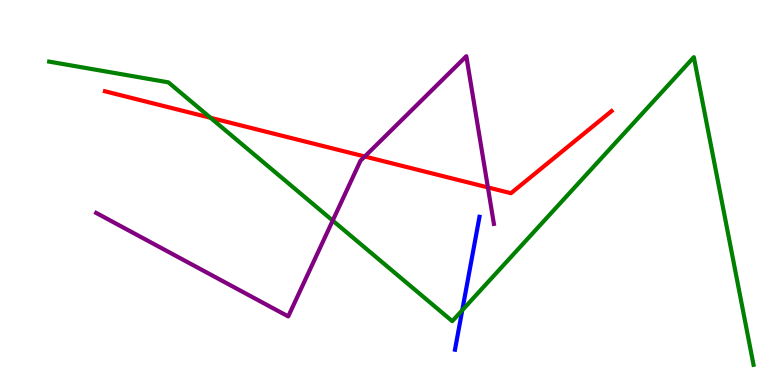[{'lines': ['blue', 'red'], 'intersections': []}, {'lines': ['green', 'red'], 'intersections': [{'x': 2.72, 'y': 6.94}]}, {'lines': ['purple', 'red'], 'intersections': [{'x': 4.71, 'y': 5.94}, {'x': 6.3, 'y': 5.13}]}, {'lines': ['blue', 'green'], 'intersections': [{'x': 5.96, 'y': 1.94}]}, {'lines': ['blue', 'purple'], 'intersections': []}, {'lines': ['green', 'purple'], 'intersections': [{'x': 4.29, 'y': 4.27}]}]